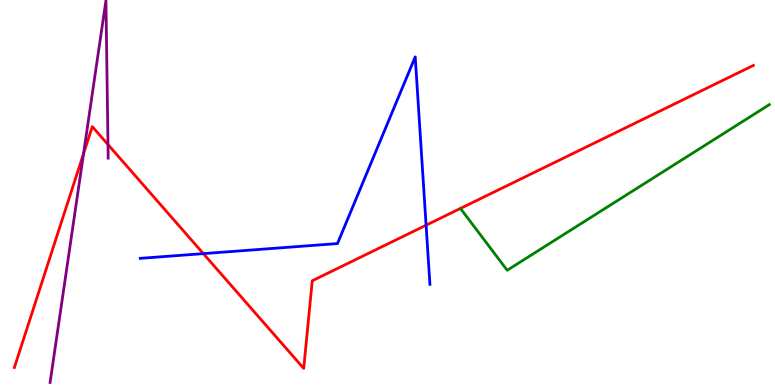[{'lines': ['blue', 'red'], 'intersections': [{'x': 2.62, 'y': 3.41}, {'x': 5.5, 'y': 4.15}]}, {'lines': ['green', 'red'], 'intersections': []}, {'lines': ['purple', 'red'], 'intersections': [{'x': 1.08, 'y': 6.01}, {'x': 1.39, 'y': 6.25}]}, {'lines': ['blue', 'green'], 'intersections': []}, {'lines': ['blue', 'purple'], 'intersections': []}, {'lines': ['green', 'purple'], 'intersections': []}]